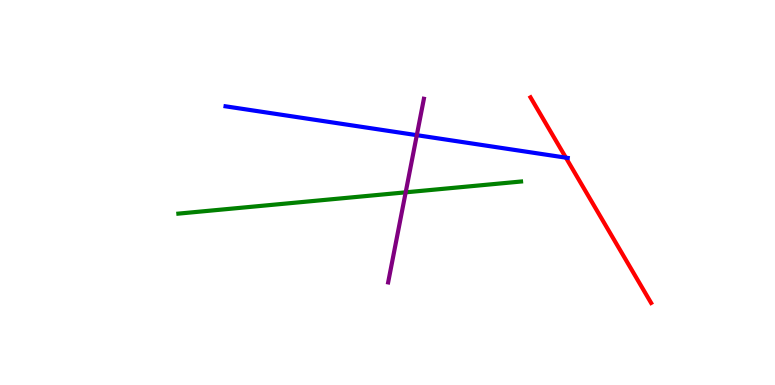[{'lines': ['blue', 'red'], 'intersections': [{'x': 7.3, 'y': 5.91}]}, {'lines': ['green', 'red'], 'intersections': []}, {'lines': ['purple', 'red'], 'intersections': []}, {'lines': ['blue', 'green'], 'intersections': []}, {'lines': ['blue', 'purple'], 'intersections': [{'x': 5.38, 'y': 6.49}]}, {'lines': ['green', 'purple'], 'intersections': [{'x': 5.23, 'y': 5.0}]}]